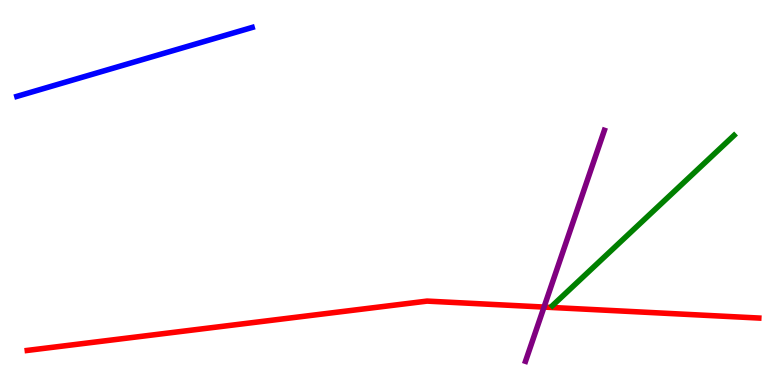[{'lines': ['blue', 'red'], 'intersections': []}, {'lines': ['green', 'red'], 'intersections': []}, {'lines': ['purple', 'red'], 'intersections': [{'x': 7.02, 'y': 2.02}]}, {'lines': ['blue', 'green'], 'intersections': []}, {'lines': ['blue', 'purple'], 'intersections': []}, {'lines': ['green', 'purple'], 'intersections': []}]